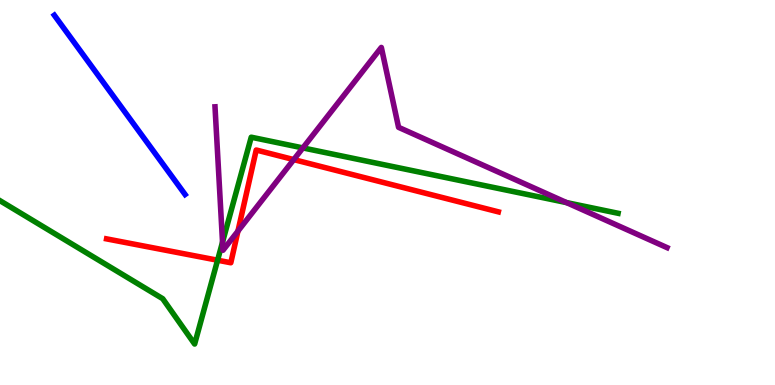[{'lines': ['blue', 'red'], 'intersections': []}, {'lines': ['green', 'red'], 'intersections': [{'x': 2.81, 'y': 3.24}]}, {'lines': ['purple', 'red'], 'intersections': [{'x': 3.07, 'y': 4.0}, {'x': 3.79, 'y': 5.85}]}, {'lines': ['blue', 'green'], 'intersections': []}, {'lines': ['blue', 'purple'], 'intersections': []}, {'lines': ['green', 'purple'], 'intersections': [{'x': 2.87, 'y': 3.71}, {'x': 3.91, 'y': 6.16}, {'x': 7.31, 'y': 4.74}]}]